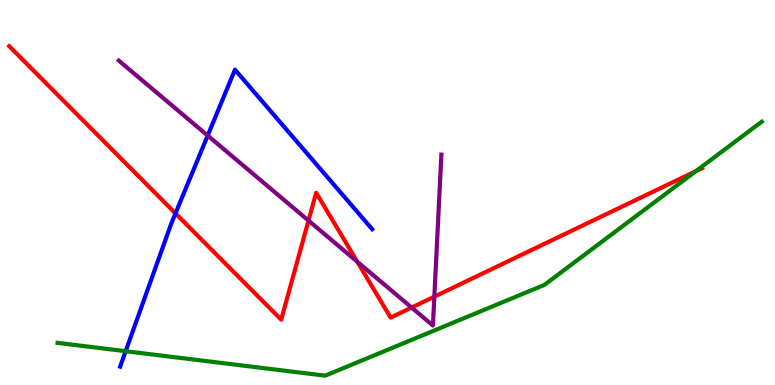[{'lines': ['blue', 'red'], 'intersections': [{'x': 2.26, 'y': 4.46}]}, {'lines': ['green', 'red'], 'intersections': [{'x': 8.98, 'y': 5.55}]}, {'lines': ['purple', 'red'], 'intersections': [{'x': 3.98, 'y': 4.27}, {'x': 4.61, 'y': 3.2}, {'x': 5.31, 'y': 2.01}, {'x': 5.6, 'y': 2.29}]}, {'lines': ['blue', 'green'], 'intersections': [{'x': 1.62, 'y': 0.878}]}, {'lines': ['blue', 'purple'], 'intersections': [{'x': 2.68, 'y': 6.48}]}, {'lines': ['green', 'purple'], 'intersections': []}]